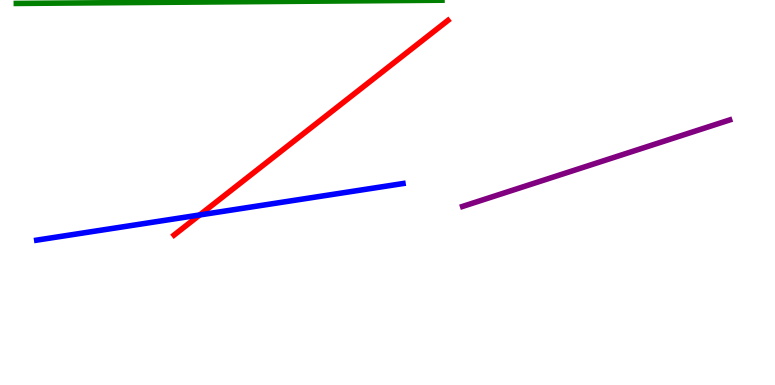[{'lines': ['blue', 'red'], 'intersections': [{'x': 2.58, 'y': 4.42}]}, {'lines': ['green', 'red'], 'intersections': []}, {'lines': ['purple', 'red'], 'intersections': []}, {'lines': ['blue', 'green'], 'intersections': []}, {'lines': ['blue', 'purple'], 'intersections': []}, {'lines': ['green', 'purple'], 'intersections': []}]